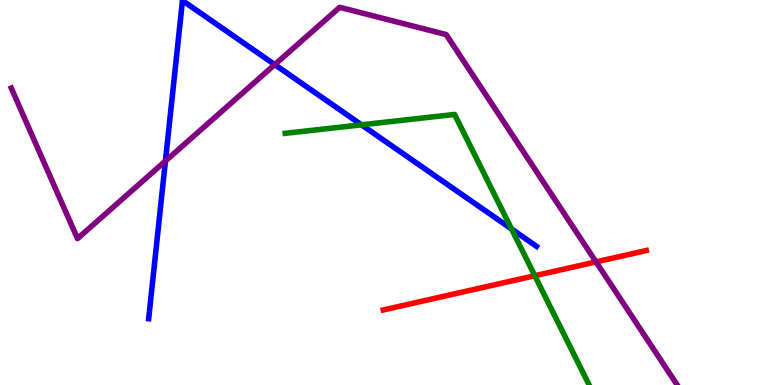[{'lines': ['blue', 'red'], 'intersections': []}, {'lines': ['green', 'red'], 'intersections': [{'x': 6.9, 'y': 2.84}]}, {'lines': ['purple', 'red'], 'intersections': [{'x': 7.69, 'y': 3.2}]}, {'lines': ['blue', 'green'], 'intersections': [{'x': 4.66, 'y': 6.76}, {'x': 6.6, 'y': 4.05}]}, {'lines': ['blue', 'purple'], 'intersections': [{'x': 2.13, 'y': 5.82}, {'x': 3.55, 'y': 8.32}]}, {'lines': ['green', 'purple'], 'intersections': []}]